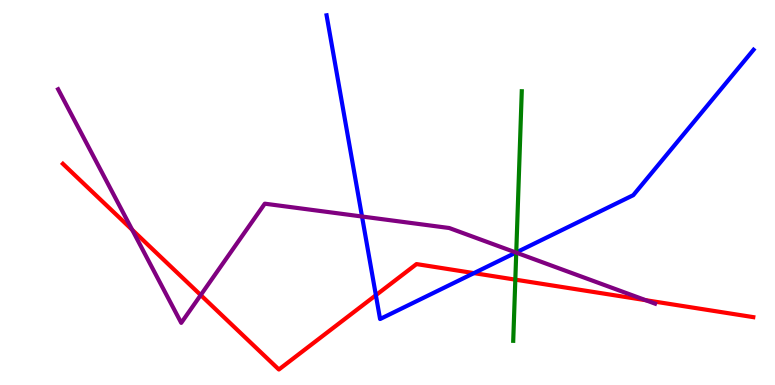[{'lines': ['blue', 'red'], 'intersections': [{'x': 4.85, 'y': 2.33}, {'x': 6.12, 'y': 2.91}]}, {'lines': ['green', 'red'], 'intersections': [{'x': 6.65, 'y': 2.74}]}, {'lines': ['purple', 'red'], 'intersections': [{'x': 1.71, 'y': 4.03}, {'x': 2.59, 'y': 2.34}, {'x': 8.33, 'y': 2.2}]}, {'lines': ['blue', 'green'], 'intersections': [{'x': 6.66, 'y': 3.44}]}, {'lines': ['blue', 'purple'], 'intersections': [{'x': 4.67, 'y': 4.38}, {'x': 6.66, 'y': 3.44}]}, {'lines': ['green', 'purple'], 'intersections': [{'x': 6.66, 'y': 3.44}]}]